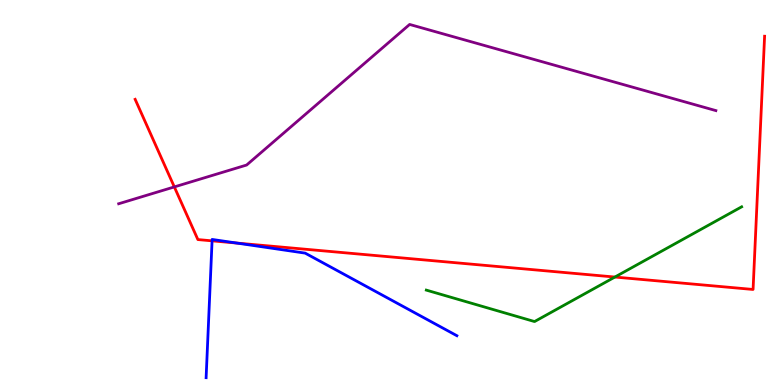[{'lines': ['blue', 'red'], 'intersections': [{'x': 2.74, 'y': 3.74}, {'x': 3.06, 'y': 3.69}]}, {'lines': ['green', 'red'], 'intersections': [{'x': 7.93, 'y': 2.8}]}, {'lines': ['purple', 'red'], 'intersections': [{'x': 2.25, 'y': 5.15}]}, {'lines': ['blue', 'green'], 'intersections': []}, {'lines': ['blue', 'purple'], 'intersections': []}, {'lines': ['green', 'purple'], 'intersections': []}]